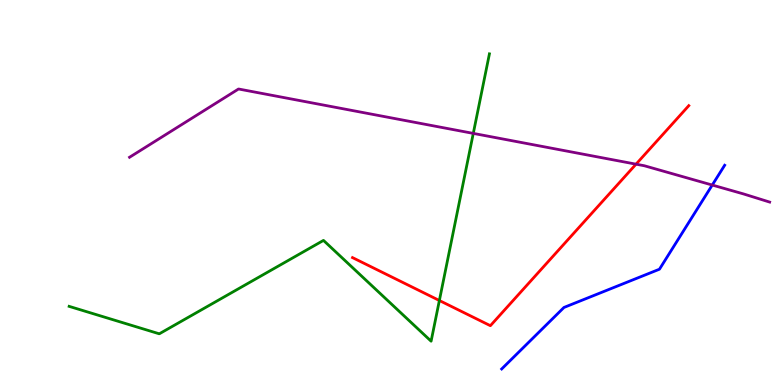[{'lines': ['blue', 'red'], 'intersections': []}, {'lines': ['green', 'red'], 'intersections': [{'x': 5.67, 'y': 2.19}]}, {'lines': ['purple', 'red'], 'intersections': [{'x': 8.21, 'y': 5.74}]}, {'lines': ['blue', 'green'], 'intersections': []}, {'lines': ['blue', 'purple'], 'intersections': [{'x': 9.19, 'y': 5.19}]}, {'lines': ['green', 'purple'], 'intersections': [{'x': 6.11, 'y': 6.54}]}]